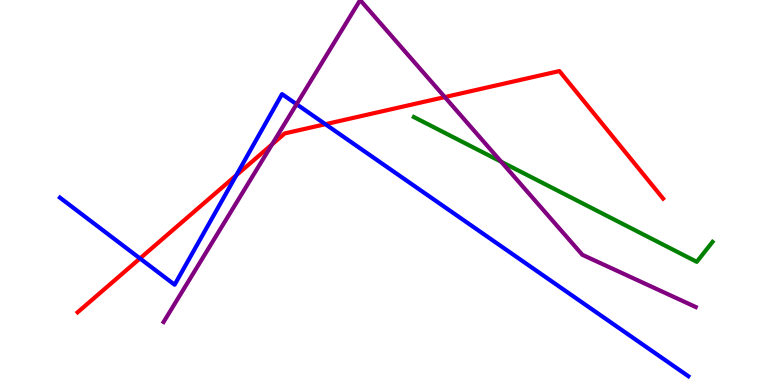[{'lines': ['blue', 'red'], 'intersections': [{'x': 1.81, 'y': 3.29}, {'x': 3.05, 'y': 5.45}, {'x': 4.2, 'y': 6.77}]}, {'lines': ['green', 'red'], 'intersections': []}, {'lines': ['purple', 'red'], 'intersections': [{'x': 3.51, 'y': 6.25}, {'x': 5.74, 'y': 7.48}]}, {'lines': ['blue', 'green'], 'intersections': []}, {'lines': ['blue', 'purple'], 'intersections': [{'x': 3.83, 'y': 7.29}]}, {'lines': ['green', 'purple'], 'intersections': [{'x': 6.47, 'y': 5.8}]}]